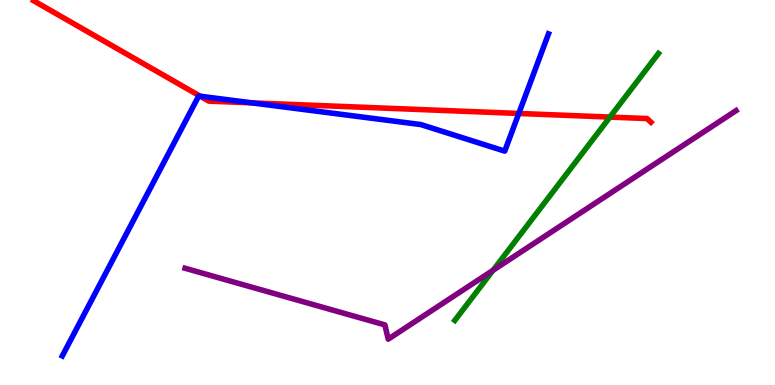[{'lines': ['blue', 'red'], 'intersections': [{'x': 2.58, 'y': 7.5}, {'x': 3.25, 'y': 7.33}, {'x': 6.69, 'y': 7.05}]}, {'lines': ['green', 'red'], 'intersections': [{'x': 7.87, 'y': 6.96}]}, {'lines': ['purple', 'red'], 'intersections': []}, {'lines': ['blue', 'green'], 'intersections': []}, {'lines': ['blue', 'purple'], 'intersections': []}, {'lines': ['green', 'purple'], 'intersections': [{'x': 6.36, 'y': 2.98}]}]